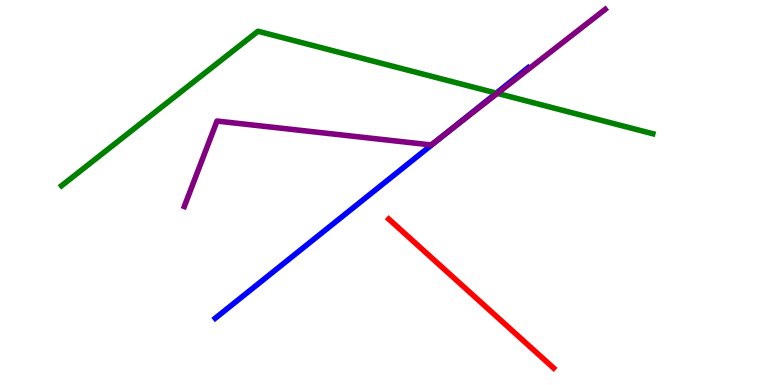[{'lines': ['blue', 'red'], 'intersections': []}, {'lines': ['green', 'red'], 'intersections': []}, {'lines': ['purple', 'red'], 'intersections': []}, {'lines': ['blue', 'green'], 'intersections': [{'x': 6.4, 'y': 7.58}]}, {'lines': ['blue', 'purple'], 'intersections': [{'x': 5.8, 'y': 6.6}]}, {'lines': ['green', 'purple'], 'intersections': [{'x': 6.42, 'y': 7.57}]}]